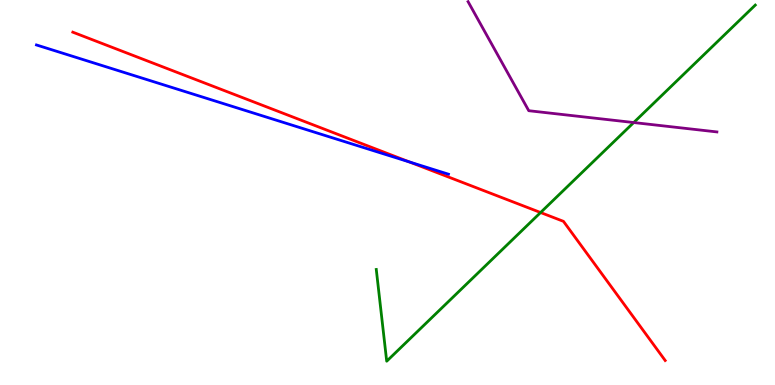[{'lines': ['blue', 'red'], 'intersections': [{'x': 5.28, 'y': 5.79}]}, {'lines': ['green', 'red'], 'intersections': [{'x': 6.98, 'y': 4.48}]}, {'lines': ['purple', 'red'], 'intersections': []}, {'lines': ['blue', 'green'], 'intersections': []}, {'lines': ['blue', 'purple'], 'intersections': []}, {'lines': ['green', 'purple'], 'intersections': [{'x': 8.18, 'y': 6.82}]}]